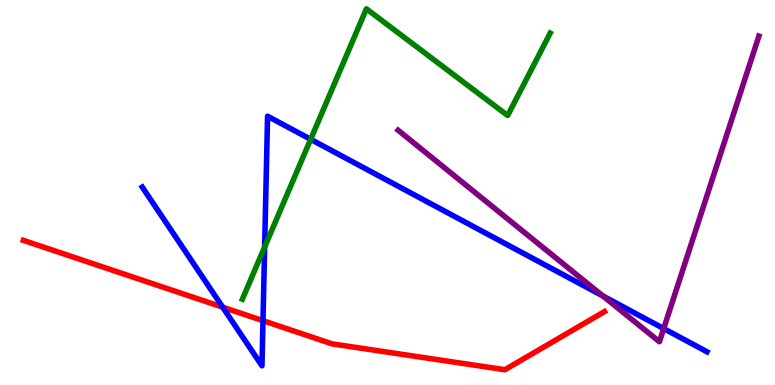[{'lines': ['blue', 'red'], 'intersections': [{'x': 2.87, 'y': 2.02}, {'x': 3.39, 'y': 1.67}]}, {'lines': ['green', 'red'], 'intersections': []}, {'lines': ['purple', 'red'], 'intersections': []}, {'lines': ['blue', 'green'], 'intersections': [{'x': 3.41, 'y': 3.58}, {'x': 4.01, 'y': 6.38}]}, {'lines': ['blue', 'purple'], 'intersections': [{'x': 7.78, 'y': 2.31}, {'x': 8.56, 'y': 1.47}]}, {'lines': ['green', 'purple'], 'intersections': []}]